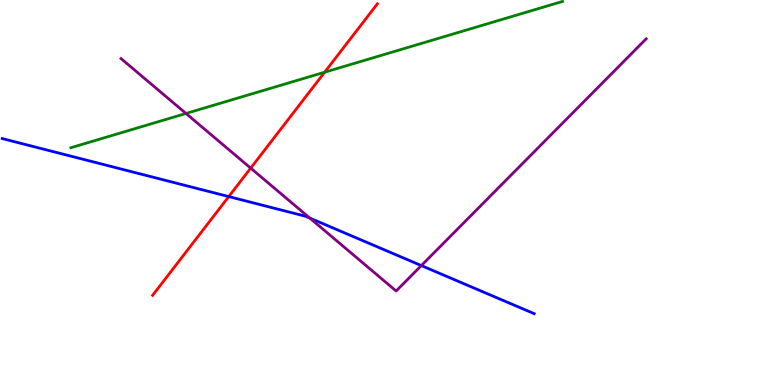[{'lines': ['blue', 'red'], 'intersections': [{'x': 2.95, 'y': 4.89}]}, {'lines': ['green', 'red'], 'intersections': [{'x': 4.19, 'y': 8.12}]}, {'lines': ['purple', 'red'], 'intersections': [{'x': 3.23, 'y': 5.63}]}, {'lines': ['blue', 'green'], 'intersections': []}, {'lines': ['blue', 'purple'], 'intersections': [{'x': 4.0, 'y': 4.34}, {'x': 5.44, 'y': 3.1}]}, {'lines': ['green', 'purple'], 'intersections': [{'x': 2.4, 'y': 7.05}]}]